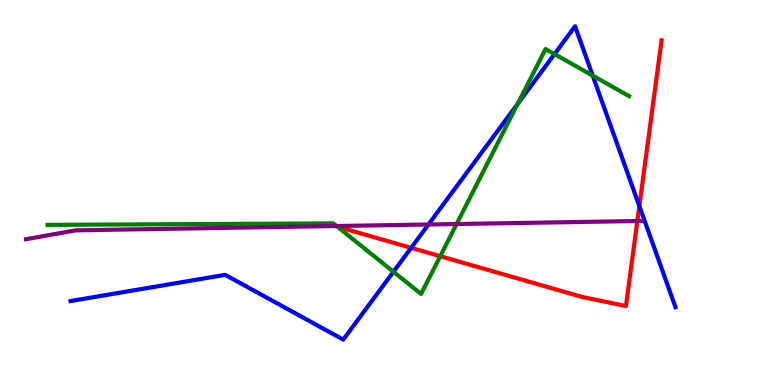[{'lines': ['blue', 'red'], 'intersections': [{'x': 5.31, 'y': 3.56}, {'x': 8.25, 'y': 4.65}]}, {'lines': ['green', 'red'], 'intersections': [{'x': 4.35, 'y': 4.11}, {'x': 5.68, 'y': 3.35}]}, {'lines': ['purple', 'red'], 'intersections': [{'x': 4.33, 'y': 4.13}, {'x': 8.22, 'y': 4.26}]}, {'lines': ['blue', 'green'], 'intersections': [{'x': 5.08, 'y': 2.94}, {'x': 6.68, 'y': 7.3}, {'x': 7.15, 'y': 8.59}, {'x': 7.65, 'y': 8.04}]}, {'lines': ['blue', 'purple'], 'intersections': [{'x': 5.53, 'y': 4.17}]}, {'lines': ['green', 'purple'], 'intersections': [{'x': 4.34, 'y': 4.13}, {'x': 5.89, 'y': 4.18}]}]